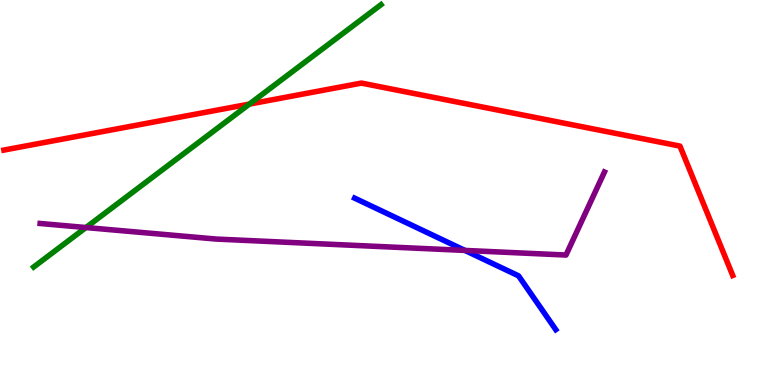[{'lines': ['blue', 'red'], 'intersections': []}, {'lines': ['green', 'red'], 'intersections': [{'x': 3.22, 'y': 7.3}]}, {'lines': ['purple', 'red'], 'intersections': []}, {'lines': ['blue', 'green'], 'intersections': []}, {'lines': ['blue', 'purple'], 'intersections': [{'x': 6.0, 'y': 3.5}]}, {'lines': ['green', 'purple'], 'intersections': [{'x': 1.11, 'y': 4.09}]}]